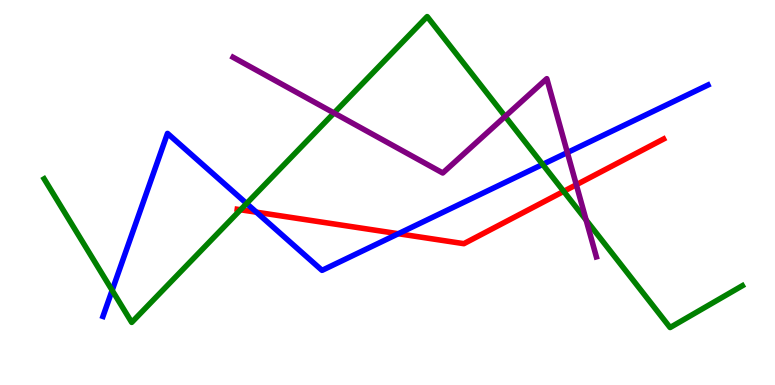[{'lines': ['blue', 'red'], 'intersections': [{'x': 3.31, 'y': 4.49}, {'x': 5.14, 'y': 3.93}]}, {'lines': ['green', 'red'], 'intersections': [{'x': 3.1, 'y': 4.55}, {'x': 7.27, 'y': 5.03}]}, {'lines': ['purple', 'red'], 'intersections': [{'x': 7.44, 'y': 5.2}]}, {'lines': ['blue', 'green'], 'intersections': [{'x': 1.45, 'y': 2.46}, {'x': 3.18, 'y': 4.71}, {'x': 7.0, 'y': 5.73}]}, {'lines': ['blue', 'purple'], 'intersections': [{'x': 7.32, 'y': 6.04}]}, {'lines': ['green', 'purple'], 'intersections': [{'x': 4.31, 'y': 7.07}, {'x': 6.52, 'y': 6.98}, {'x': 7.56, 'y': 4.28}]}]